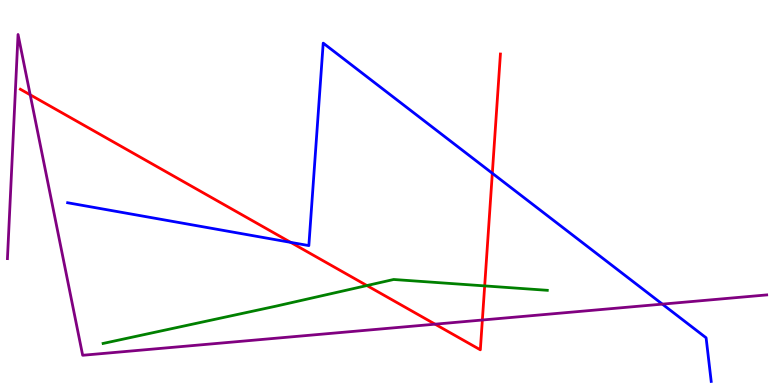[{'lines': ['blue', 'red'], 'intersections': [{'x': 3.75, 'y': 3.7}, {'x': 6.35, 'y': 5.5}]}, {'lines': ['green', 'red'], 'intersections': [{'x': 4.73, 'y': 2.58}, {'x': 6.25, 'y': 2.57}]}, {'lines': ['purple', 'red'], 'intersections': [{'x': 0.39, 'y': 7.54}, {'x': 5.61, 'y': 1.58}, {'x': 6.22, 'y': 1.69}]}, {'lines': ['blue', 'green'], 'intersections': []}, {'lines': ['blue', 'purple'], 'intersections': [{'x': 8.55, 'y': 2.1}]}, {'lines': ['green', 'purple'], 'intersections': []}]